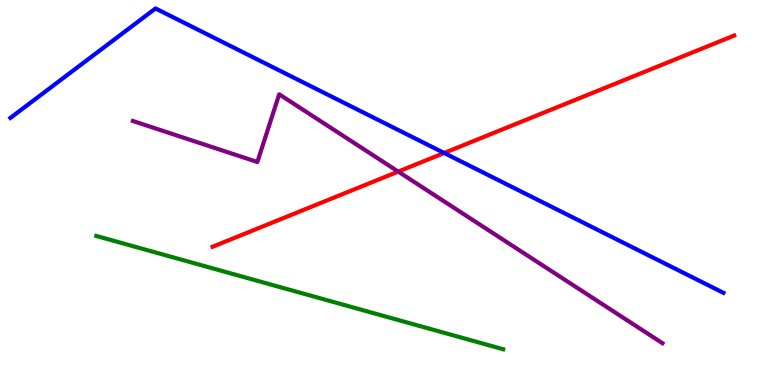[{'lines': ['blue', 'red'], 'intersections': [{'x': 5.73, 'y': 6.03}]}, {'lines': ['green', 'red'], 'intersections': []}, {'lines': ['purple', 'red'], 'intersections': [{'x': 5.14, 'y': 5.54}]}, {'lines': ['blue', 'green'], 'intersections': []}, {'lines': ['blue', 'purple'], 'intersections': []}, {'lines': ['green', 'purple'], 'intersections': []}]